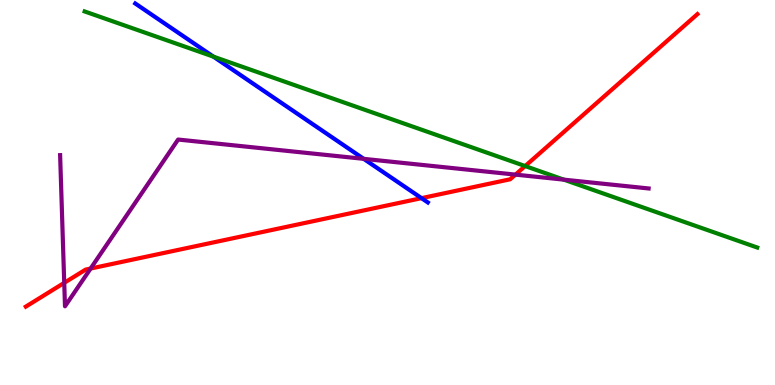[{'lines': ['blue', 'red'], 'intersections': [{'x': 5.44, 'y': 4.85}]}, {'lines': ['green', 'red'], 'intersections': [{'x': 6.78, 'y': 5.69}]}, {'lines': ['purple', 'red'], 'intersections': [{'x': 0.829, 'y': 2.65}, {'x': 1.17, 'y': 3.03}, {'x': 6.65, 'y': 5.46}]}, {'lines': ['blue', 'green'], 'intersections': [{'x': 2.75, 'y': 8.53}]}, {'lines': ['blue', 'purple'], 'intersections': [{'x': 4.69, 'y': 5.87}]}, {'lines': ['green', 'purple'], 'intersections': [{'x': 7.28, 'y': 5.33}]}]